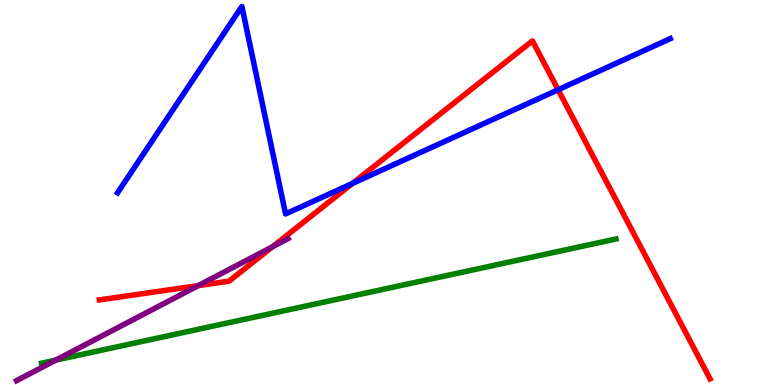[{'lines': ['blue', 'red'], 'intersections': [{'x': 4.55, 'y': 5.23}, {'x': 7.2, 'y': 7.67}]}, {'lines': ['green', 'red'], 'intersections': []}, {'lines': ['purple', 'red'], 'intersections': [{'x': 2.56, 'y': 2.58}, {'x': 3.52, 'y': 3.59}]}, {'lines': ['blue', 'green'], 'intersections': []}, {'lines': ['blue', 'purple'], 'intersections': []}, {'lines': ['green', 'purple'], 'intersections': [{'x': 0.72, 'y': 0.647}]}]